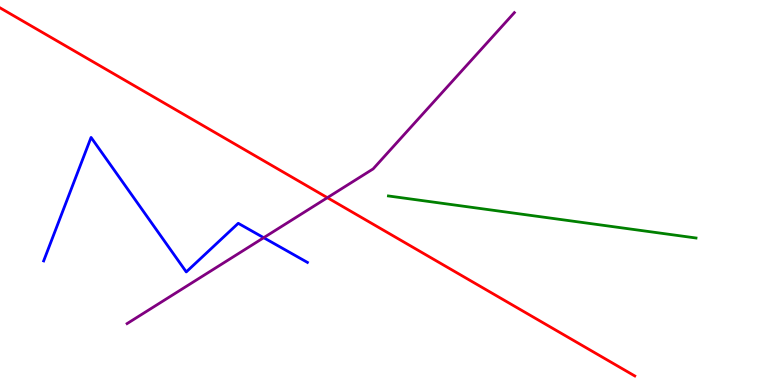[{'lines': ['blue', 'red'], 'intersections': []}, {'lines': ['green', 'red'], 'intersections': []}, {'lines': ['purple', 'red'], 'intersections': [{'x': 4.22, 'y': 4.87}]}, {'lines': ['blue', 'green'], 'intersections': []}, {'lines': ['blue', 'purple'], 'intersections': [{'x': 3.4, 'y': 3.83}]}, {'lines': ['green', 'purple'], 'intersections': []}]